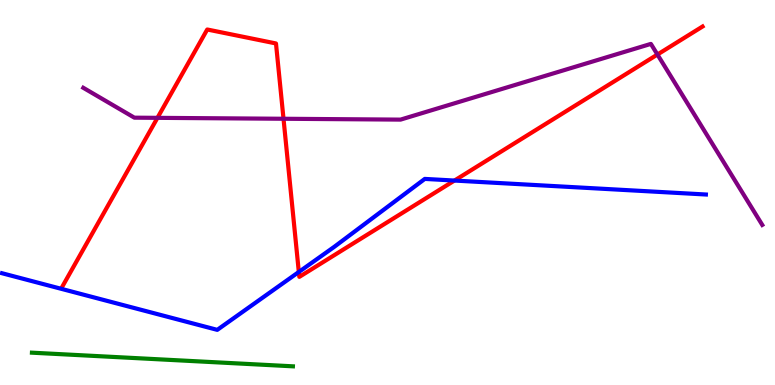[{'lines': ['blue', 'red'], 'intersections': [{'x': 3.86, 'y': 2.94}, {'x': 5.86, 'y': 5.31}]}, {'lines': ['green', 'red'], 'intersections': []}, {'lines': ['purple', 'red'], 'intersections': [{'x': 2.03, 'y': 6.94}, {'x': 3.66, 'y': 6.92}, {'x': 8.48, 'y': 8.58}]}, {'lines': ['blue', 'green'], 'intersections': []}, {'lines': ['blue', 'purple'], 'intersections': []}, {'lines': ['green', 'purple'], 'intersections': []}]